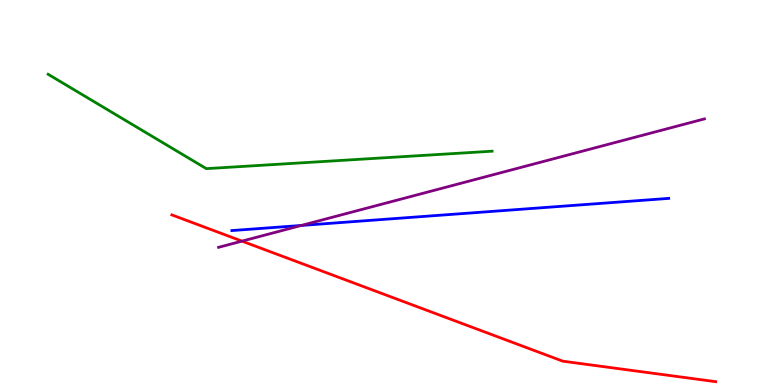[{'lines': ['blue', 'red'], 'intersections': []}, {'lines': ['green', 'red'], 'intersections': []}, {'lines': ['purple', 'red'], 'intersections': [{'x': 3.12, 'y': 3.74}]}, {'lines': ['blue', 'green'], 'intersections': []}, {'lines': ['blue', 'purple'], 'intersections': [{'x': 3.89, 'y': 4.14}]}, {'lines': ['green', 'purple'], 'intersections': []}]